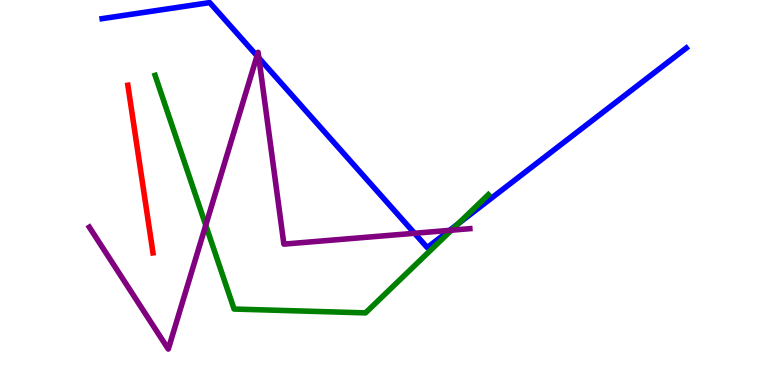[{'lines': ['blue', 'red'], 'intersections': []}, {'lines': ['green', 'red'], 'intersections': []}, {'lines': ['purple', 'red'], 'intersections': []}, {'lines': ['blue', 'green'], 'intersections': [{'x': 5.91, 'y': 4.18}]}, {'lines': ['blue', 'purple'], 'intersections': [{'x': 3.32, 'y': 8.55}, {'x': 3.34, 'y': 8.49}, {'x': 5.35, 'y': 3.94}, {'x': 5.8, 'y': 4.02}]}, {'lines': ['green', 'purple'], 'intersections': [{'x': 2.65, 'y': 4.15}, {'x': 5.82, 'y': 4.02}]}]